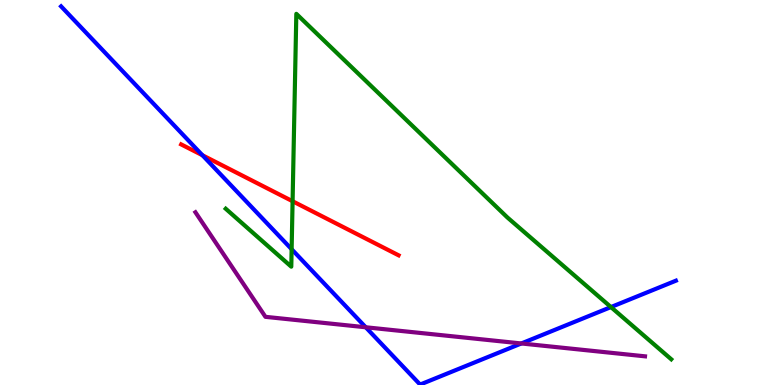[{'lines': ['blue', 'red'], 'intersections': [{'x': 2.61, 'y': 5.97}]}, {'lines': ['green', 'red'], 'intersections': [{'x': 3.78, 'y': 4.77}]}, {'lines': ['purple', 'red'], 'intersections': []}, {'lines': ['blue', 'green'], 'intersections': [{'x': 3.76, 'y': 3.53}, {'x': 7.88, 'y': 2.02}]}, {'lines': ['blue', 'purple'], 'intersections': [{'x': 4.72, 'y': 1.5}, {'x': 6.73, 'y': 1.08}]}, {'lines': ['green', 'purple'], 'intersections': []}]